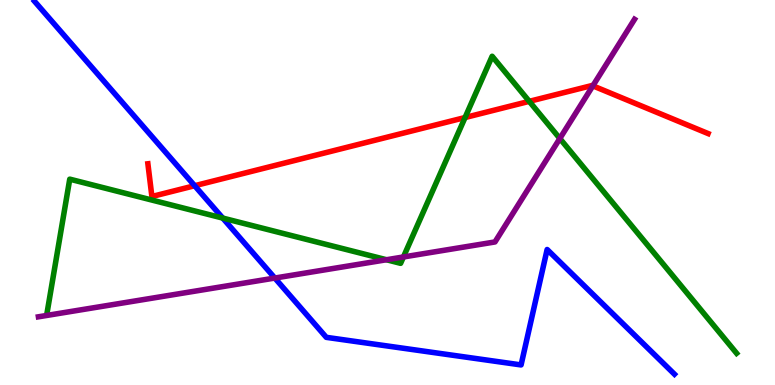[{'lines': ['blue', 'red'], 'intersections': [{'x': 2.51, 'y': 5.18}]}, {'lines': ['green', 'red'], 'intersections': [{'x': 6.0, 'y': 6.95}, {'x': 6.83, 'y': 7.37}]}, {'lines': ['purple', 'red'], 'intersections': [{'x': 7.65, 'y': 7.77}]}, {'lines': ['blue', 'green'], 'intersections': [{'x': 2.87, 'y': 4.34}]}, {'lines': ['blue', 'purple'], 'intersections': [{'x': 3.55, 'y': 2.78}]}, {'lines': ['green', 'purple'], 'intersections': [{'x': 4.99, 'y': 3.25}, {'x': 5.21, 'y': 3.33}, {'x': 7.22, 'y': 6.4}]}]